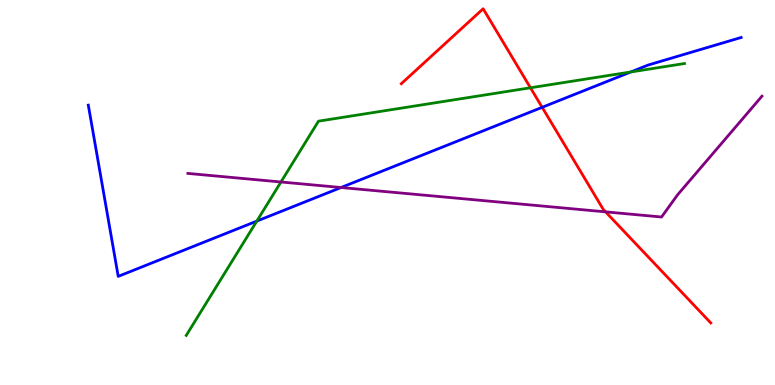[{'lines': ['blue', 'red'], 'intersections': [{'x': 7.0, 'y': 7.21}]}, {'lines': ['green', 'red'], 'intersections': [{'x': 6.84, 'y': 7.72}]}, {'lines': ['purple', 'red'], 'intersections': [{'x': 7.81, 'y': 4.5}]}, {'lines': ['blue', 'green'], 'intersections': [{'x': 3.31, 'y': 4.26}, {'x': 8.14, 'y': 8.13}]}, {'lines': ['blue', 'purple'], 'intersections': [{'x': 4.4, 'y': 5.13}]}, {'lines': ['green', 'purple'], 'intersections': [{'x': 3.63, 'y': 5.27}]}]